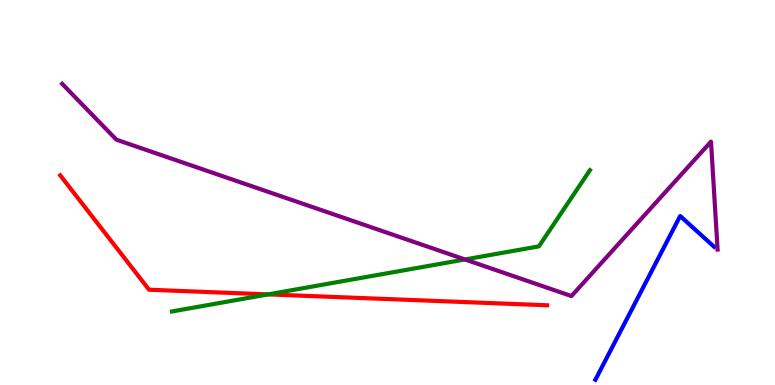[{'lines': ['blue', 'red'], 'intersections': []}, {'lines': ['green', 'red'], 'intersections': [{'x': 3.46, 'y': 2.35}]}, {'lines': ['purple', 'red'], 'intersections': []}, {'lines': ['blue', 'green'], 'intersections': []}, {'lines': ['blue', 'purple'], 'intersections': []}, {'lines': ['green', 'purple'], 'intersections': [{'x': 6.0, 'y': 3.26}]}]